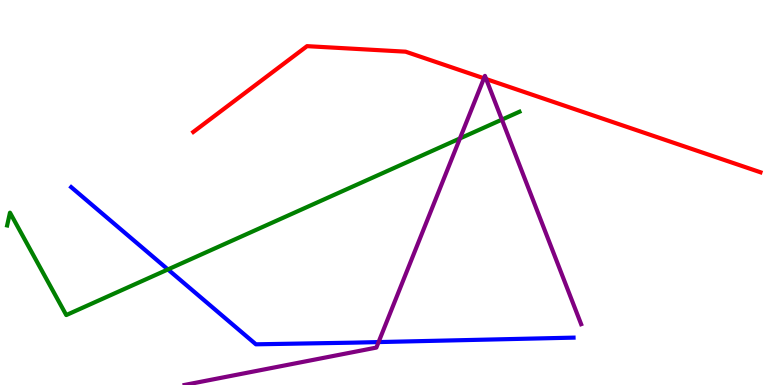[{'lines': ['blue', 'red'], 'intersections': []}, {'lines': ['green', 'red'], 'intersections': []}, {'lines': ['purple', 'red'], 'intersections': [{'x': 6.24, 'y': 7.97}, {'x': 6.27, 'y': 7.95}]}, {'lines': ['blue', 'green'], 'intersections': [{'x': 2.17, 'y': 3.0}]}, {'lines': ['blue', 'purple'], 'intersections': [{'x': 4.88, 'y': 1.11}]}, {'lines': ['green', 'purple'], 'intersections': [{'x': 5.93, 'y': 6.4}, {'x': 6.48, 'y': 6.89}]}]